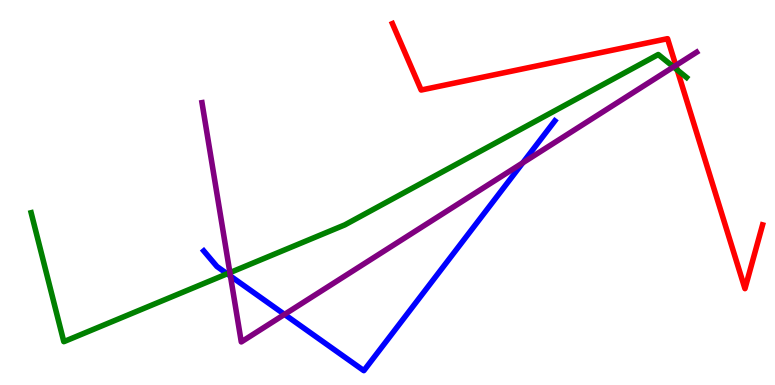[{'lines': ['blue', 'red'], 'intersections': []}, {'lines': ['green', 'red'], 'intersections': [{'x': 8.74, 'y': 8.19}]}, {'lines': ['purple', 'red'], 'intersections': [{'x': 8.72, 'y': 8.3}]}, {'lines': ['blue', 'green'], 'intersections': [{'x': 2.93, 'y': 2.89}]}, {'lines': ['blue', 'purple'], 'intersections': [{'x': 2.97, 'y': 2.83}, {'x': 3.67, 'y': 1.83}, {'x': 6.74, 'y': 5.77}]}, {'lines': ['green', 'purple'], 'intersections': [{'x': 2.97, 'y': 2.92}, {'x': 8.69, 'y': 8.26}]}]